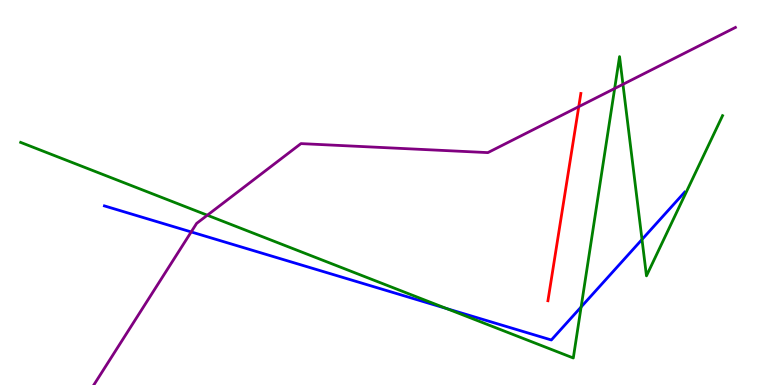[{'lines': ['blue', 'red'], 'intersections': []}, {'lines': ['green', 'red'], 'intersections': []}, {'lines': ['purple', 'red'], 'intersections': [{'x': 7.47, 'y': 7.23}]}, {'lines': ['blue', 'green'], 'intersections': [{'x': 5.76, 'y': 1.99}, {'x': 7.5, 'y': 2.03}, {'x': 8.28, 'y': 3.78}]}, {'lines': ['blue', 'purple'], 'intersections': [{'x': 2.47, 'y': 3.98}]}, {'lines': ['green', 'purple'], 'intersections': [{'x': 2.68, 'y': 4.41}, {'x': 7.93, 'y': 7.7}, {'x': 8.04, 'y': 7.81}]}]